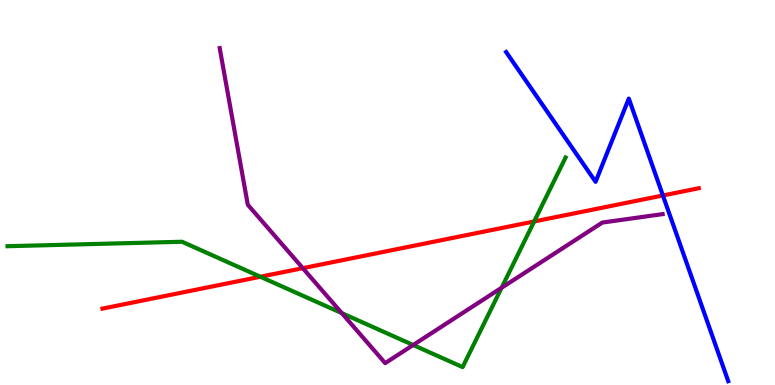[{'lines': ['blue', 'red'], 'intersections': [{'x': 8.55, 'y': 4.92}]}, {'lines': ['green', 'red'], 'intersections': [{'x': 3.36, 'y': 2.81}, {'x': 6.89, 'y': 4.25}]}, {'lines': ['purple', 'red'], 'intersections': [{'x': 3.91, 'y': 3.03}]}, {'lines': ['blue', 'green'], 'intersections': []}, {'lines': ['blue', 'purple'], 'intersections': []}, {'lines': ['green', 'purple'], 'intersections': [{'x': 4.41, 'y': 1.87}, {'x': 5.33, 'y': 1.04}, {'x': 6.47, 'y': 2.53}]}]